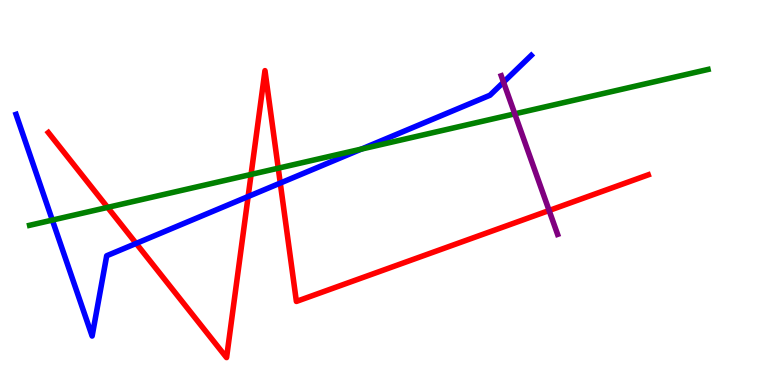[{'lines': ['blue', 'red'], 'intersections': [{'x': 1.76, 'y': 3.68}, {'x': 3.2, 'y': 4.9}, {'x': 3.62, 'y': 5.25}]}, {'lines': ['green', 'red'], 'intersections': [{'x': 1.39, 'y': 4.61}, {'x': 3.24, 'y': 5.47}, {'x': 3.59, 'y': 5.63}]}, {'lines': ['purple', 'red'], 'intersections': [{'x': 7.09, 'y': 4.53}]}, {'lines': ['blue', 'green'], 'intersections': [{'x': 0.675, 'y': 4.28}, {'x': 4.66, 'y': 6.13}]}, {'lines': ['blue', 'purple'], 'intersections': [{'x': 6.5, 'y': 7.87}]}, {'lines': ['green', 'purple'], 'intersections': [{'x': 6.64, 'y': 7.04}]}]